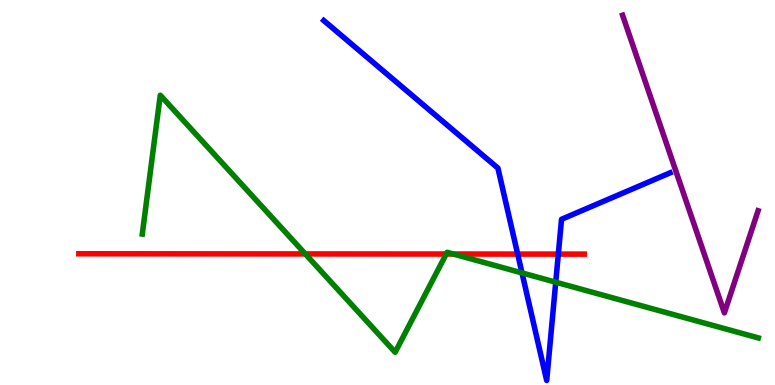[{'lines': ['blue', 'red'], 'intersections': [{'x': 6.68, 'y': 3.4}, {'x': 7.2, 'y': 3.4}]}, {'lines': ['green', 'red'], 'intersections': [{'x': 3.94, 'y': 3.4}, {'x': 5.76, 'y': 3.4}, {'x': 5.85, 'y': 3.4}]}, {'lines': ['purple', 'red'], 'intersections': []}, {'lines': ['blue', 'green'], 'intersections': [{'x': 6.74, 'y': 2.91}, {'x': 7.17, 'y': 2.67}]}, {'lines': ['blue', 'purple'], 'intersections': []}, {'lines': ['green', 'purple'], 'intersections': []}]